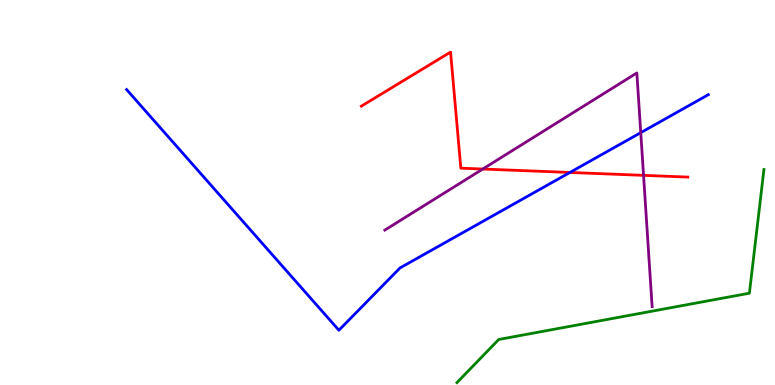[{'lines': ['blue', 'red'], 'intersections': [{'x': 7.35, 'y': 5.52}]}, {'lines': ['green', 'red'], 'intersections': []}, {'lines': ['purple', 'red'], 'intersections': [{'x': 6.23, 'y': 5.61}, {'x': 8.3, 'y': 5.45}]}, {'lines': ['blue', 'green'], 'intersections': []}, {'lines': ['blue', 'purple'], 'intersections': [{'x': 8.27, 'y': 6.55}]}, {'lines': ['green', 'purple'], 'intersections': []}]